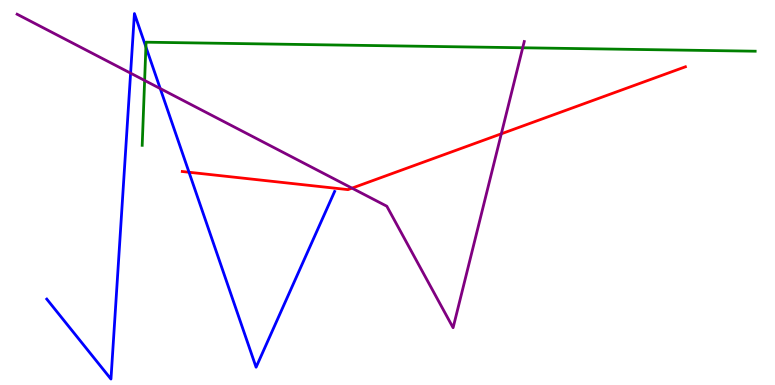[{'lines': ['blue', 'red'], 'intersections': [{'x': 2.44, 'y': 5.53}]}, {'lines': ['green', 'red'], 'intersections': []}, {'lines': ['purple', 'red'], 'intersections': [{'x': 4.54, 'y': 5.11}, {'x': 6.47, 'y': 6.52}]}, {'lines': ['blue', 'green'], 'intersections': [{'x': 1.88, 'y': 8.78}]}, {'lines': ['blue', 'purple'], 'intersections': [{'x': 1.69, 'y': 8.1}, {'x': 2.07, 'y': 7.7}]}, {'lines': ['green', 'purple'], 'intersections': [{'x': 1.87, 'y': 7.91}, {'x': 6.74, 'y': 8.76}]}]